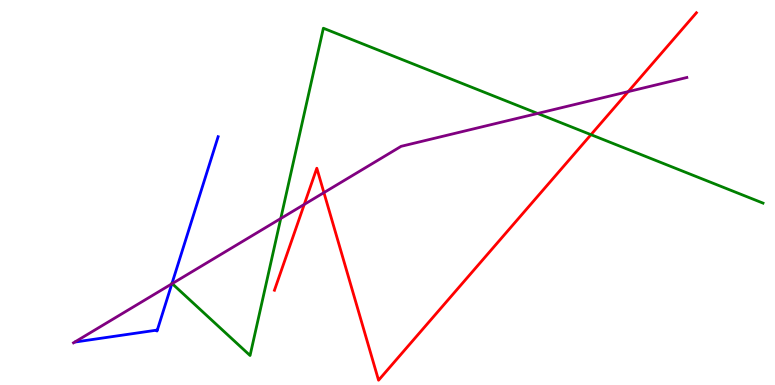[{'lines': ['blue', 'red'], 'intersections': []}, {'lines': ['green', 'red'], 'intersections': [{'x': 7.63, 'y': 6.5}]}, {'lines': ['purple', 'red'], 'intersections': [{'x': 3.93, 'y': 4.69}, {'x': 4.18, 'y': 5.0}, {'x': 8.11, 'y': 7.62}]}, {'lines': ['blue', 'green'], 'intersections': [{'x': 2.22, 'y': 2.64}]}, {'lines': ['blue', 'purple'], 'intersections': [{'x': 2.22, 'y': 2.63}]}, {'lines': ['green', 'purple'], 'intersections': [{'x': 2.22, 'y': 2.63}, {'x': 3.62, 'y': 4.32}, {'x': 6.94, 'y': 7.05}]}]